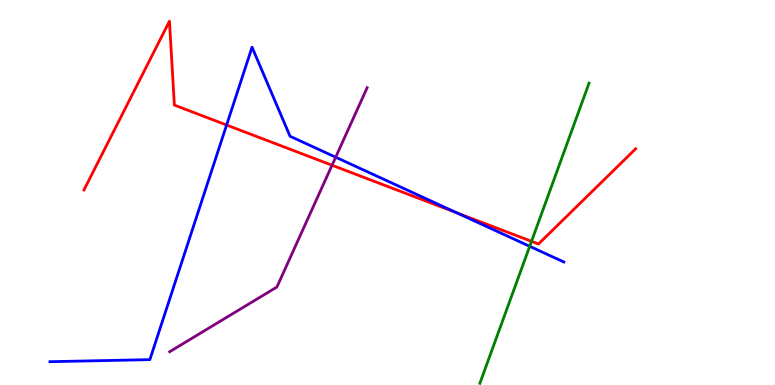[{'lines': ['blue', 'red'], 'intersections': [{'x': 2.92, 'y': 6.75}, {'x': 5.89, 'y': 4.47}]}, {'lines': ['green', 'red'], 'intersections': [{'x': 6.86, 'y': 3.73}]}, {'lines': ['purple', 'red'], 'intersections': [{'x': 4.28, 'y': 5.71}]}, {'lines': ['blue', 'green'], 'intersections': [{'x': 6.83, 'y': 3.6}]}, {'lines': ['blue', 'purple'], 'intersections': [{'x': 4.33, 'y': 5.92}]}, {'lines': ['green', 'purple'], 'intersections': []}]